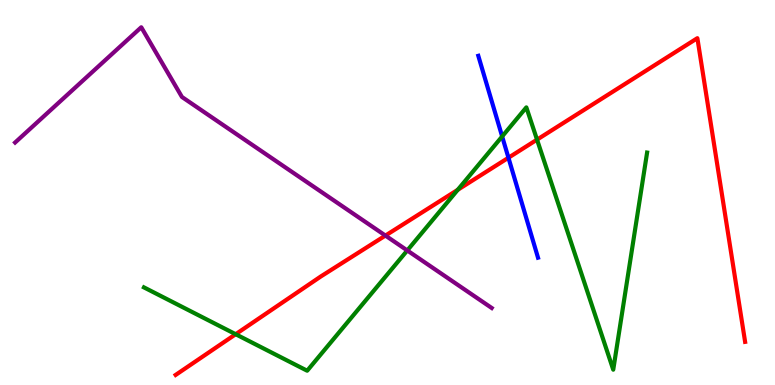[{'lines': ['blue', 'red'], 'intersections': [{'x': 6.56, 'y': 5.9}]}, {'lines': ['green', 'red'], 'intersections': [{'x': 3.04, 'y': 1.32}, {'x': 5.91, 'y': 5.07}, {'x': 6.93, 'y': 6.37}]}, {'lines': ['purple', 'red'], 'intersections': [{'x': 4.97, 'y': 3.88}]}, {'lines': ['blue', 'green'], 'intersections': [{'x': 6.48, 'y': 6.46}]}, {'lines': ['blue', 'purple'], 'intersections': []}, {'lines': ['green', 'purple'], 'intersections': [{'x': 5.26, 'y': 3.49}]}]